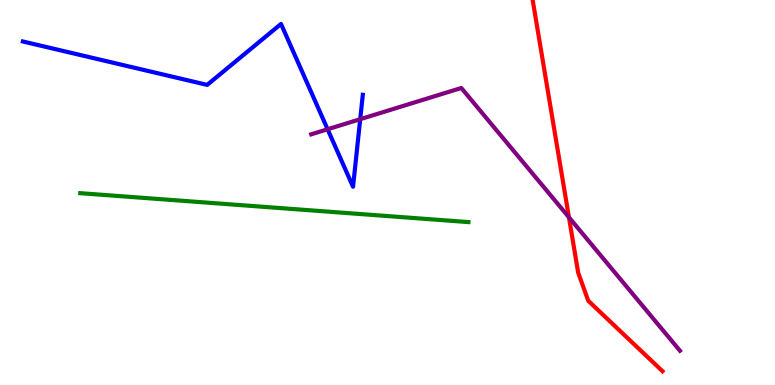[{'lines': ['blue', 'red'], 'intersections': []}, {'lines': ['green', 'red'], 'intersections': []}, {'lines': ['purple', 'red'], 'intersections': [{'x': 7.34, 'y': 4.36}]}, {'lines': ['blue', 'green'], 'intersections': []}, {'lines': ['blue', 'purple'], 'intersections': [{'x': 4.23, 'y': 6.64}, {'x': 4.65, 'y': 6.9}]}, {'lines': ['green', 'purple'], 'intersections': []}]